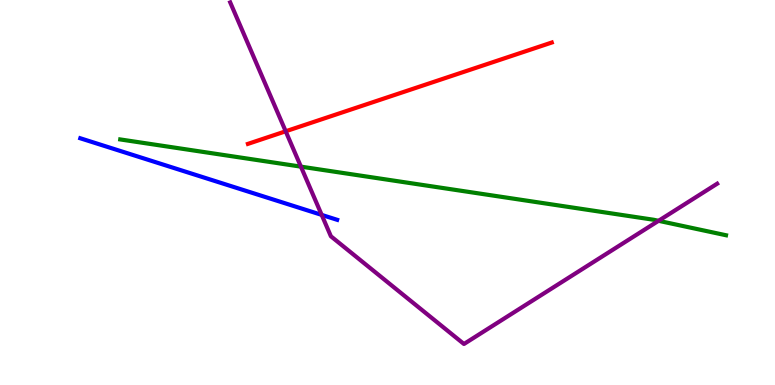[{'lines': ['blue', 'red'], 'intersections': []}, {'lines': ['green', 'red'], 'intersections': []}, {'lines': ['purple', 'red'], 'intersections': [{'x': 3.69, 'y': 6.59}]}, {'lines': ['blue', 'green'], 'intersections': []}, {'lines': ['blue', 'purple'], 'intersections': [{'x': 4.15, 'y': 4.42}]}, {'lines': ['green', 'purple'], 'intersections': [{'x': 3.88, 'y': 5.67}, {'x': 8.5, 'y': 4.26}]}]